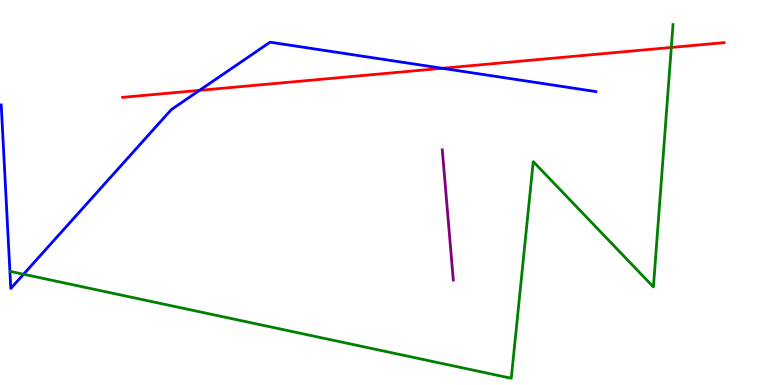[{'lines': ['blue', 'red'], 'intersections': [{'x': 2.57, 'y': 7.65}, {'x': 5.71, 'y': 8.23}]}, {'lines': ['green', 'red'], 'intersections': [{'x': 8.66, 'y': 8.77}]}, {'lines': ['purple', 'red'], 'intersections': []}, {'lines': ['blue', 'green'], 'intersections': [{'x': 0.304, 'y': 2.88}]}, {'lines': ['blue', 'purple'], 'intersections': []}, {'lines': ['green', 'purple'], 'intersections': []}]